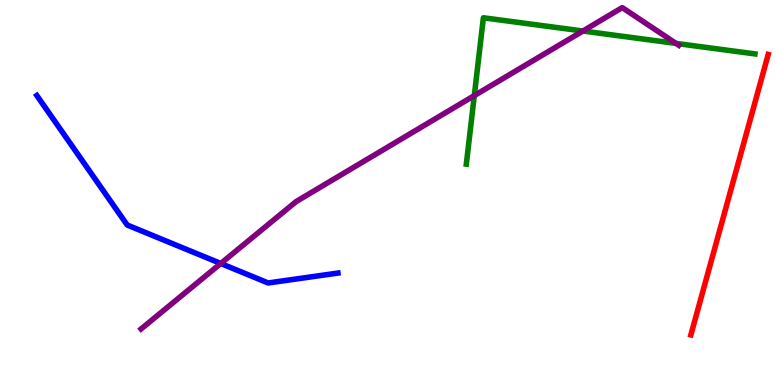[{'lines': ['blue', 'red'], 'intersections': []}, {'lines': ['green', 'red'], 'intersections': []}, {'lines': ['purple', 'red'], 'intersections': []}, {'lines': ['blue', 'green'], 'intersections': []}, {'lines': ['blue', 'purple'], 'intersections': [{'x': 2.85, 'y': 3.16}]}, {'lines': ['green', 'purple'], 'intersections': [{'x': 6.12, 'y': 7.52}, {'x': 7.52, 'y': 9.19}, {'x': 8.72, 'y': 8.87}]}]